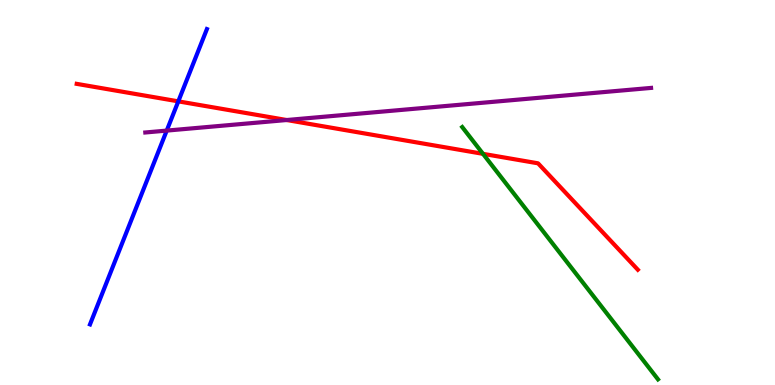[{'lines': ['blue', 'red'], 'intersections': [{'x': 2.3, 'y': 7.37}]}, {'lines': ['green', 'red'], 'intersections': [{'x': 6.23, 'y': 6.0}]}, {'lines': ['purple', 'red'], 'intersections': [{'x': 3.7, 'y': 6.88}]}, {'lines': ['blue', 'green'], 'intersections': []}, {'lines': ['blue', 'purple'], 'intersections': [{'x': 2.15, 'y': 6.61}]}, {'lines': ['green', 'purple'], 'intersections': []}]